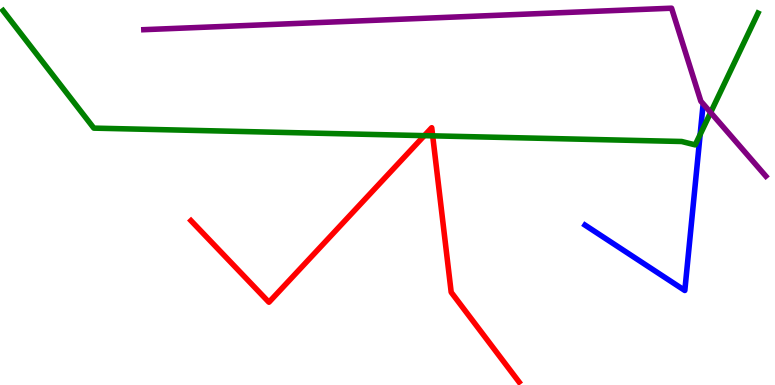[{'lines': ['blue', 'red'], 'intersections': []}, {'lines': ['green', 'red'], 'intersections': [{'x': 5.47, 'y': 6.48}, {'x': 5.58, 'y': 6.47}]}, {'lines': ['purple', 'red'], 'intersections': []}, {'lines': ['blue', 'green'], 'intersections': [{'x': 9.03, 'y': 6.51}]}, {'lines': ['blue', 'purple'], 'intersections': []}, {'lines': ['green', 'purple'], 'intersections': [{'x': 9.17, 'y': 7.08}]}]